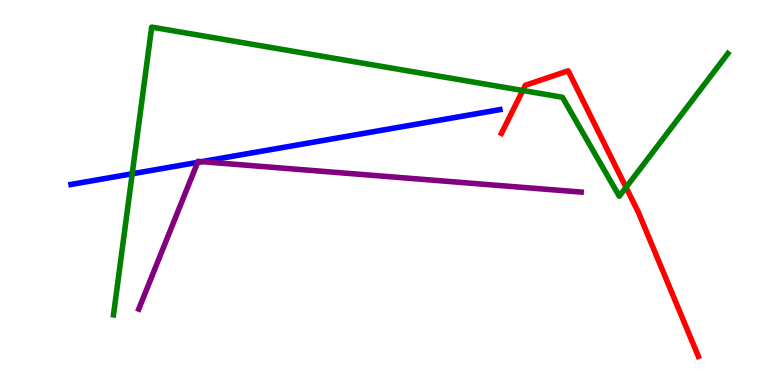[{'lines': ['blue', 'red'], 'intersections': []}, {'lines': ['green', 'red'], 'intersections': [{'x': 6.75, 'y': 7.65}, {'x': 8.08, 'y': 5.13}]}, {'lines': ['purple', 'red'], 'intersections': []}, {'lines': ['blue', 'green'], 'intersections': [{'x': 1.71, 'y': 5.49}]}, {'lines': ['blue', 'purple'], 'intersections': [{'x': 2.55, 'y': 5.78}, {'x': 2.6, 'y': 5.8}]}, {'lines': ['green', 'purple'], 'intersections': []}]